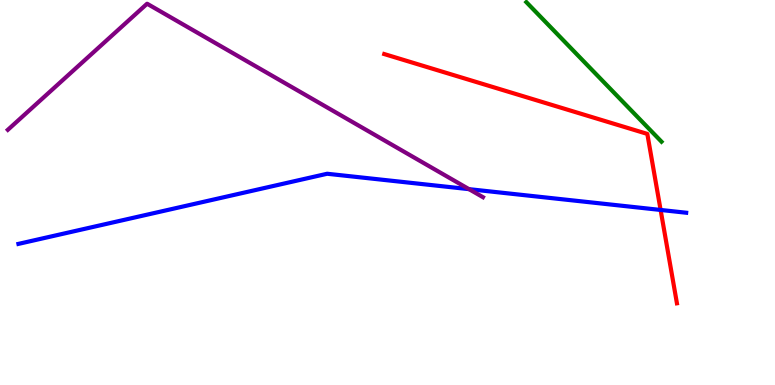[{'lines': ['blue', 'red'], 'intersections': [{'x': 8.52, 'y': 4.55}]}, {'lines': ['green', 'red'], 'intersections': []}, {'lines': ['purple', 'red'], 'intersections': []}, {'lines': ['blue', 'green'], 'intersections': []}, {'lines': ['blue', 'purple'], 'intersections': [{'x': 6.05, 'y': 5.09}]}, {'lines': ['green', 'purple'], 'intersections': []}]